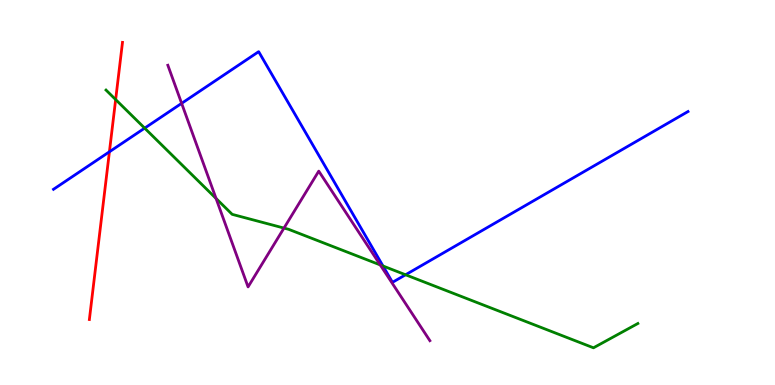[{'lines': ['blue', 'red'], 'intersections': [{'x': 1.41, 'y': 6.06}]}, {'lines': ['green', 'red'], 'intersections': [{'x': 1.49, 'y': 7.41}]}, {'lines': ['purple', 'red'], 'intersections': []}, {'lines': ['blue', 'green'], 'intersections': [{'x': 1.87, 'y': 6.67}, {'x': 4.94, 'y': 3.09}, {'x': 5.23, 'y': 2.86}]}, {'lines': ['blue', 'purple'], 'intersections': [{'x': 2.34, 'y': 7.32}]}, {'lines': ['green', 'purple'], 'intersections': [{'x': 2.79, 'y': 4.85}, {'x': 3.66, 'y': 4.08}, {'x': 4.91, 'y': 3.12}]}]